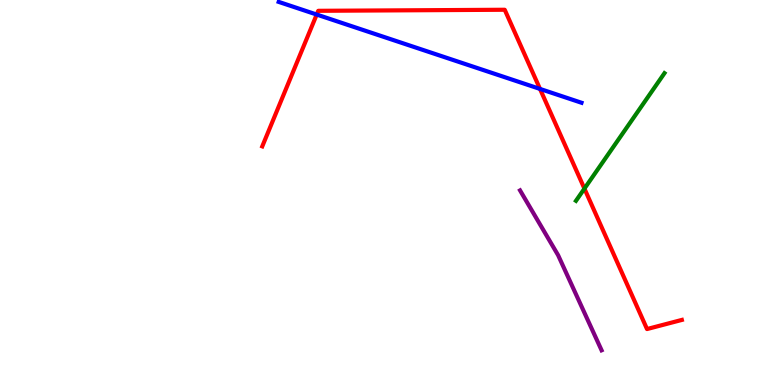[{'lines': ['blue', 'red'], 'intersections': [{'x': 4.09, 'y': 9.62}, {'x': 6.97, 'y': 7.69}]}, {'lines': ['green', 'red'], 'intersections': [{'x': 7.54, 'y': 5.1}]}, {'lines': ['purple', 'red'], 'intersections': []}, {'lines': ['blue', 'green'], 'intersections': []}, {'lines': ['blue', 'purple'], 'intersections': []}, {'lines': ['green', 'purple'], 'intersections': []}]